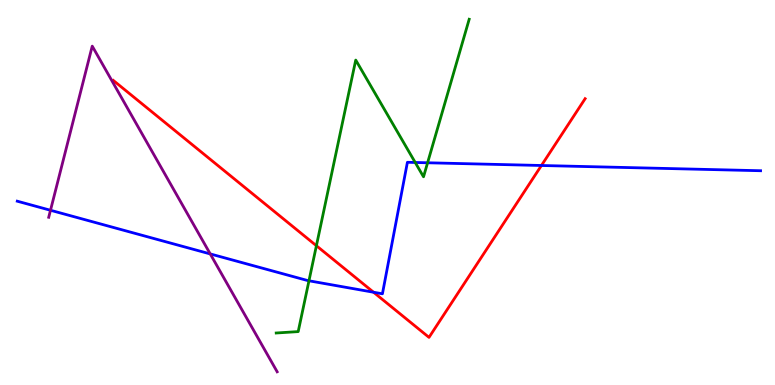[{'lines': ['blue', 'red'], 'intersections': [{'x': 4.82, 'y': 2.41}, {'x': 6.99, 'y': 5.7}]}, {'lines': ['green', 'red'], 'intersections': [{'x': 4.08, 'y': 3.62}]}, {'lines': ['purple', 'red'], 'intersections': []}, {'lines': ['blue', 'green'], 'intersections': [{'x': 3.99, 'y': 2.71}, {'x': 5.36, 'y': 5.78}, {'x': 5.52, 'y': 5.77}]}, {'lines': ['blue', 'purple'], 'intersections': [{'x': 0.652, 'y': 4.54}, {'x': 2.71, 'y': 3.4}]}, {'lines': ['green', 'purple'], 'intersections': []}]